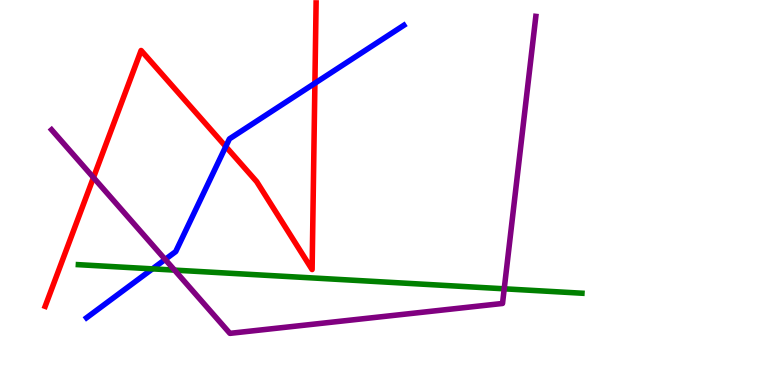[{'lines': ['blue', 'red'], 'intersections': [{'x': 2.91, 'y': 6.19}, {'x': 4.06, 'y': 7.84}]}, {'lines': ['green', 'red'], 'intersections': []}, {'lines': ['purple', 'red'], 'intersections': [{'x': 1.21, 'y': 5.39}]}, {'lines': ['blue', 'green'], 'intersections': [{'x': 1.97, 'y': 3.02}]}, {'lines': ['blue', 'purple'], 'intersections': [{'x': 2.13, 'y': 3.26}]}, {'lines': ['green', 'purple'], 'intersections': [{'x': 2.25, 'y': 2.98}, {'x': 6.51, 'y': 2.5}]}]